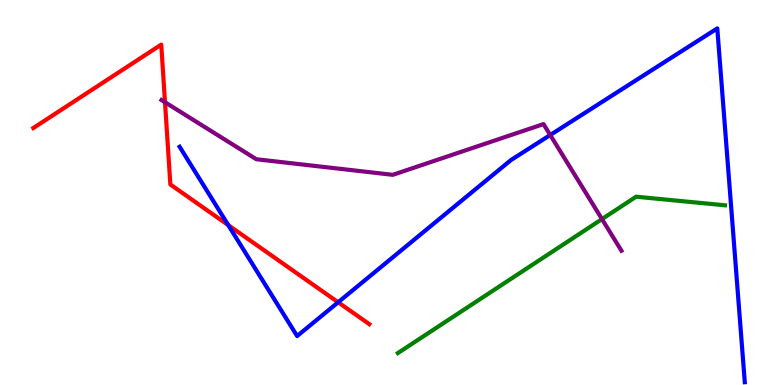[{'lines': ['blue', 'red'], 'intersections': [{'x': 2.95, 'y': 4.15}, {'x': 4.36, 'y': 2.15}]}, {'lines': ['green', 'red'], 'intersections': []}, {'lines': ['purple', 'red'], 'intersections': [{'x': 2.13, 'y': 7.34}]}, {'lines': ['blue', 'green'], 'intersections': []}, {'lines': ['blue', 'purple'], 'intersections': [{'x': 7.1, 'y': 6.49}]}, {'lines': ['green', 'purple'], 'intersections': [{'x': 7.77, 'y': 4.31}]}]